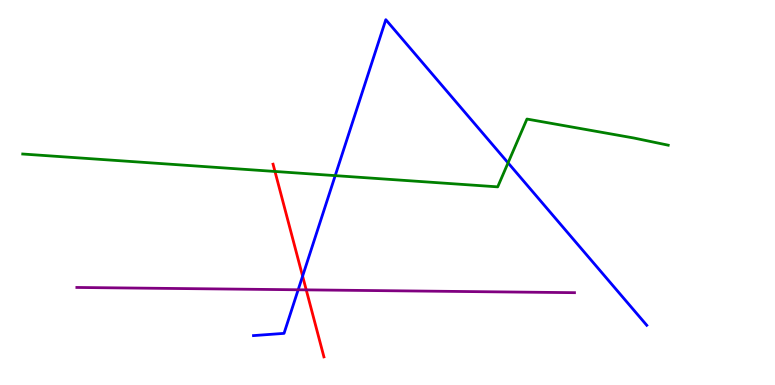[{'lines': ['blue', 'red'], 'intersections': [{'x': 3.9, 'y': 2.83}]}, {'lines': ['green', 'red'], 'intersections': [{'x': 3.55, 'y': 5.55}]}, {'lines': ['purple', 'red'], 'intersections': [{'x': 3.95, 'y': 2.47}]}, {'lines': ['blue', 'green'], 'intersections': [{'x': 4.33, 'y': 5.44}, {'x': 6.56, 'y': 5.77}]}, {'lines': ['blue', 'purple'], 'intersections': [{'x': 3.85, 'y': 2.47}]}, {'lines': ['green', 'purple'], 'intersections': []}]